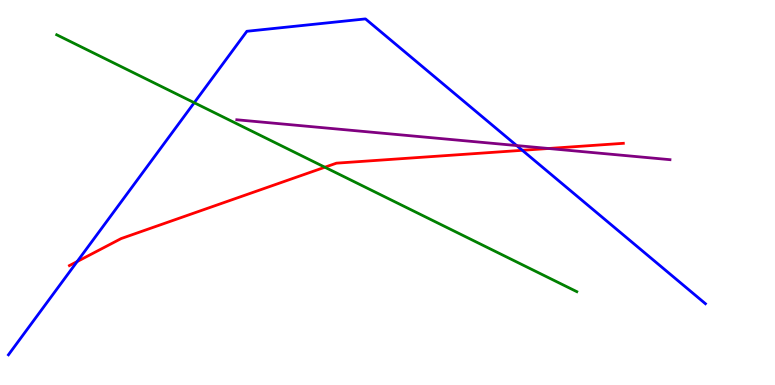[{'lines': ['blue', 'red'], 'intersections': [{'x': 0.996, 'y': 3.21}, {'x': 6.74, 'y': 6.1}]}, {'lines': ['green', 'red'], 'intersections': [{'x': 4.19, 'y': 5.66}]}, {'lines': ['purple', 'red'], 'intersections': [{'x': 7.08, 'y': 6.14}]}, {'lines': ['blue', 'green'], 'intersections': [{'x': 2.51, 'y': 7.33}]}, {'lines': ['blue', 'purple'], 'intersections': [{'x': 6.67, 'y': 6.22}]}, {'lines': ['green', 'purple'], 'intersections': []}]